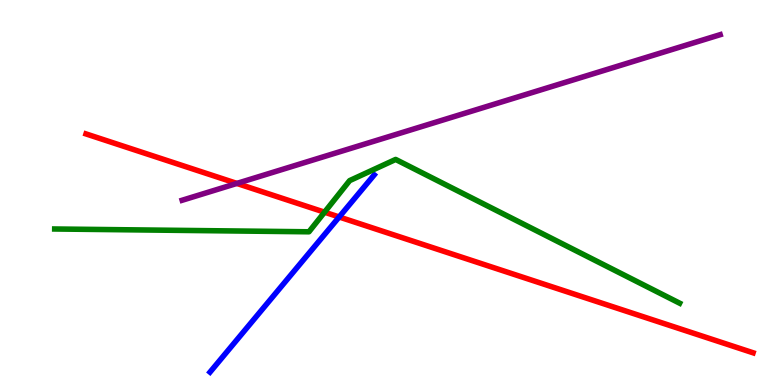[{'lines': ['blue', 'red'], 'intersections': [{'x': 4.38, 'y': 4.36}]}, {'lines': ['green', 'red'], 'intersections': [{'x': 4.19, 'y': 4.49}]}, {'lines': ['purple', 'red'], 'intersections': [{'x': 3.06, 'y': 5.24}]}, {'lines': ['blue', 'green'], 'intersections': []}, {'lines': ['blue', 'purple'], 'intersections': []}, {'lines': ['green', 'purple'], 'intersections': []}]